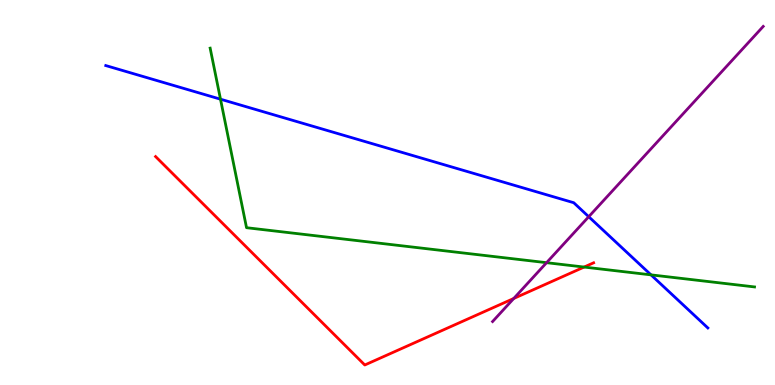[{'lines': ['blue', 'red'], 'intersections': []}, {'lines': ['green', 'red'], 'intersections': [{'x': 7.54, 'y': 3.06}]}, {'lines': ['purple', 'red'], 'intersections': [{'x': 6.63, 'y': 2.25}]}, {'lines': ['blue', 'green'], 'intersections': [{'x': 2.85, 'y': 7.42}, {'x': 8.4, 'y': 2.86}]}, {'lines': ['blue', 'purple'], 'intersections': [{'x': 7.6, 'y': 4.37}]}, {'lines': ['green', 'purple'], 'intersections': [{'x': 7.05, 'y': 3.18}]}]